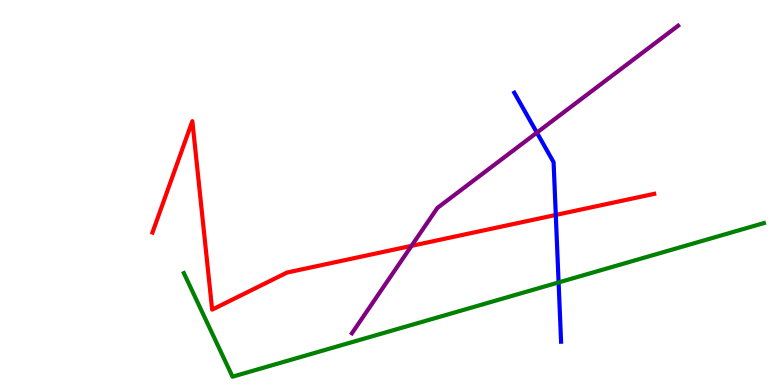[{'lines': ['blue', 'red'], 'intersections': [{'x': 7.17, 'y': 4.42}]}, {'lines': ['green', 'red'], 'intersections': []}, {'lines': ['purple', 'red'], 'intersections': [{'x': 5.31, 'y': 3.61}]}, {'lines': ['blue', 'green'], 'intersections': [{'x': 7.21, 'y': 2.66}]}, {'lines': ['blue', 'purple'], 'intersections': [{'x': 6.93, 'y': 6.56}]}, {'lines': ['green', 'purple'], 'intersections': []}]